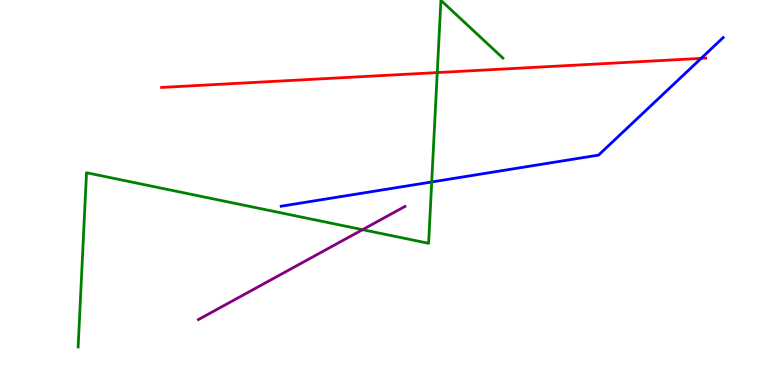[{'lines': ['blue', 'red'], 'intersections': [{'x': 9.05, 'y': 8.48}]}, {'lines': ['green', 'red'], 'intersections': [{'x': 5.64, 'y': 8.11}]}, {'lines': ['purple', 'red'], 'intersections': []}, {'lines': ['blue', 'green'], 'intersections': [{'x': 5.57, 'y': 5.27}]}, {'lines': ['blue', 'purple'], 'intersections': []}, {'lines': ['green', 'purple'], 'intersections': [{'x': 4.68, 'y': 4.03}]}]